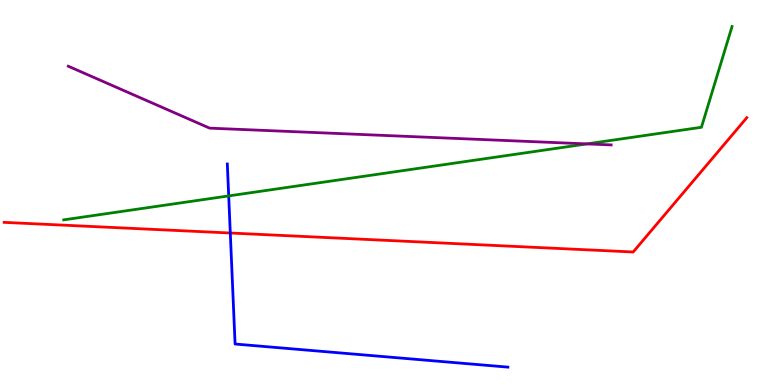[{'lines': ['blue', 'red'], 'intersections': [{'x': 2.97, 'y': 3.95}]}, {'lines': ['green', 'red'], 'intersections': []}, {'lines': ['purple', 'red'], 'intersections': []}, {'lines': ['blue', 'green'], 'intersections': [{'x': 2.95, 'y': 4.91}]}, {'lines': ['blue', 'purple'], 'intersections': []}, {'lines': ['green', 'purple'], 'intersections': [{'x': 7.57, 'y': 6.26}]}]